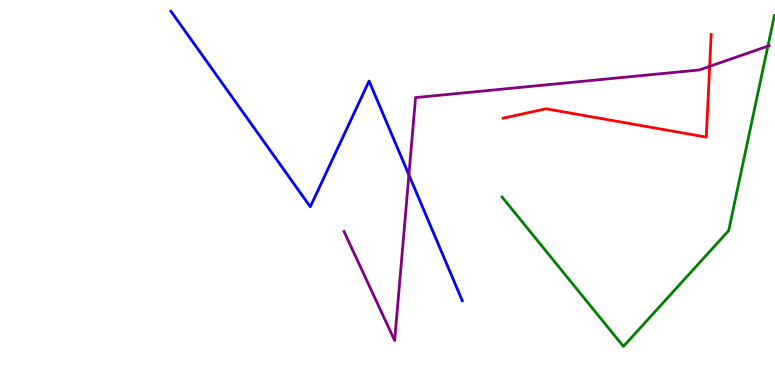[{'lines': ['blue', 'red'], 'intersections': []}, {'lines': ['green', 'red'], 'intersections': []}, {'lines': ['purple', 'red'], 'intersections': [{'x': 9.16, 'y': 8.28}]}, {'lines': ['blue', 'green'], 'intersections': []}, {'lines': ['blue', 'purple'], 'intersections': [{'x': 5.28, 'y': 5.46}]}, {'lines': ['green', 'purple'], 'intersections': [{'x': 9.91, 'y': 8.8}]}]